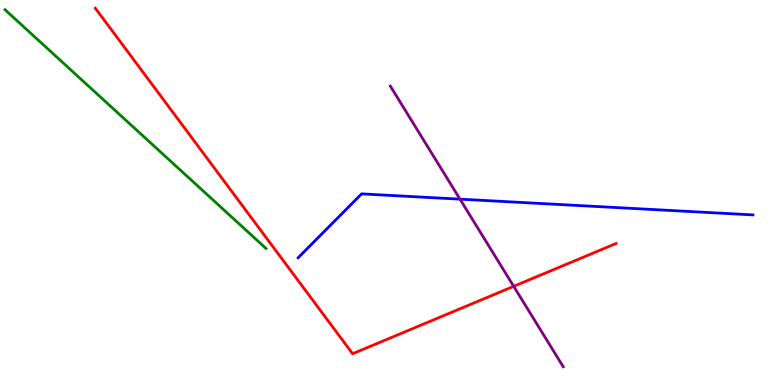[{'lines': ['blue', 'red'], 'intersections': []}, {'lines': ['green', 'red'], 'intersections': []}, {'lines': ['purple', 'red'], 'intersections': [{'x': 6.63, 'y': 2.56}]}, {'lines': ['blue', 'green'], 'intersections': []}, {'lines': ['blue', 'purple'], 'intersections': [{'x': 5.94, 'y': 4.83}]}, {'lines': ['green', 'purple'], 'intersections': []}]